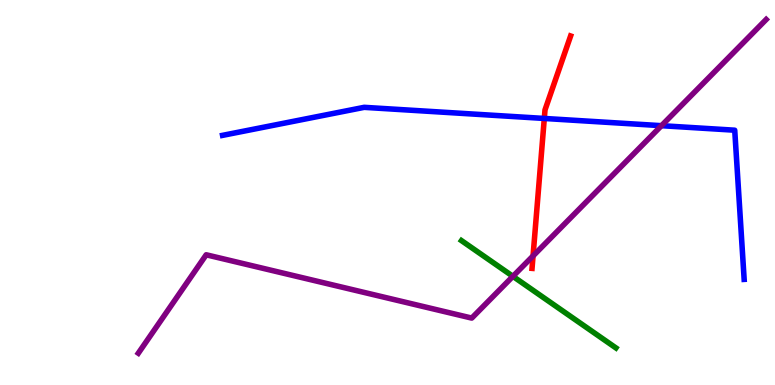[{'lines': ['blue', 'red'], 'intersections': [{'x': 7.02, 'y': 6.92}]}, {'lines': ['green', 'red'], 'intersections': []}, {'lines': ['purple', 'red'], 'intersections': [{'x': 6.88, 'y': 3.35}]}, {'lines': ['blue', 'green'], 'intersections': []}, {'lines': ['blue', 'purple'], 'intersections': [{'x': 8.53, 'y': 6.74}]}, {'lines': ['green', 'purple'], 'intersections': [{'x': 6.62, 'y': 2.82}]}]